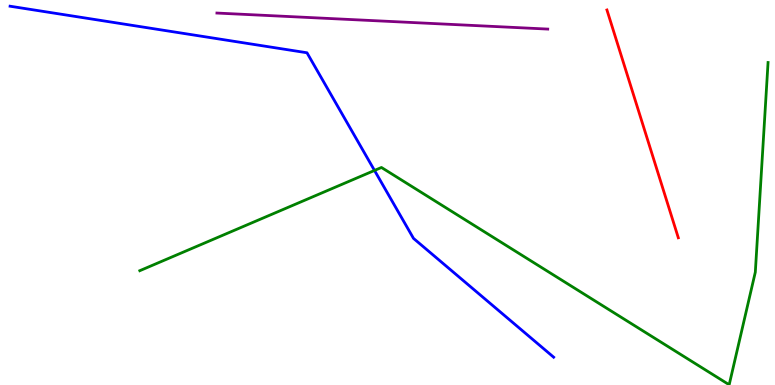[{'lines': ['blue', 'red'], 'intersections': []}, {'lines': ['green', 'red'], 'intersections': []}, {'lines': ['purple', 'red'], 'intersections': []}, {'lines': ['blue', 'green'], 'intersections': [{'x': 4.83, 'y': 5.57}]}, {'lines': ['blue', 'purple'], 'intersections': []}, {'lines': ['green', 'purple'], 'intersections': []}]